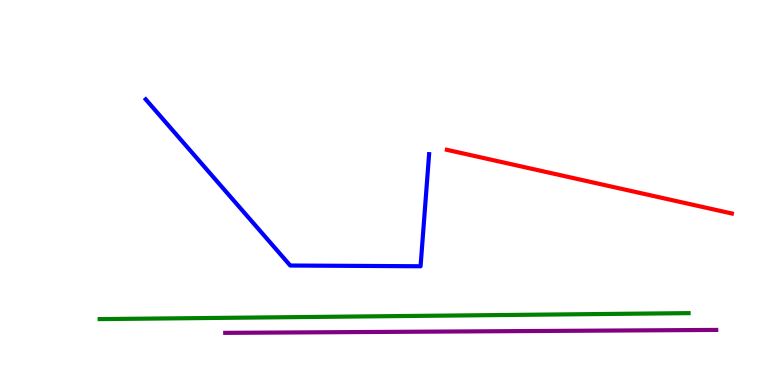[{'lines': ['blue', 'red'], 'intersections': []}, {'lines': ['green', 'red'], 'intersections': []}, {'lines': ['purple', 'red'], 'intersections': []}, {'lines': ['blue', 'green'], 'intersections': []}, {'lines': ['blue', 'purple'], 'intersections': []}, {'lines': ['green', 'purple'], 'intersections': []}]